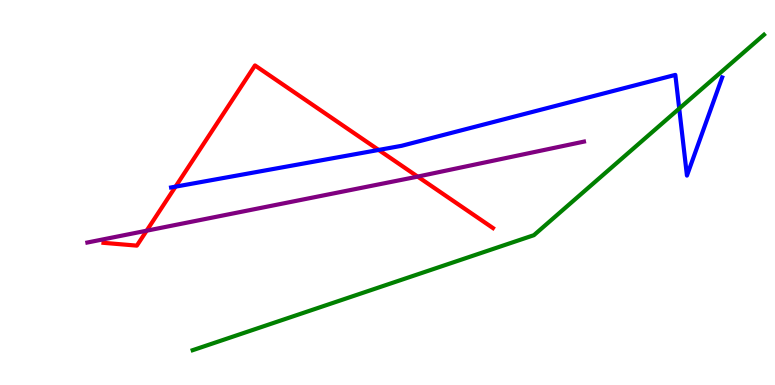[{'lines': ['blue', 'red'], 'intersections': [{'x': 2.26, 'y': 5.15}, {'x': 4.89, 'y': 6.11}]}, {'lines': ['green', 'red'], 'intersections': []}, {'lines': ['purple', 'red'], 'intersections': [{'x': 1.89, 'y': 4.01}, {'x': 5.39, 'y': 5.41}]}, {'lines': ['blue', 'green'], 'intersections': [{'x': 8.76, 'y': 7.18}]}, {'lines': ['blue', 'purple'], 'intersections': []}, {'lines': ['green', 'purple'], 'intersections': []}]